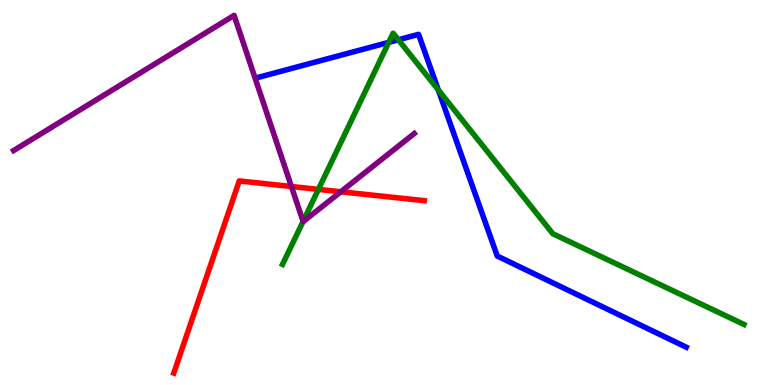[{'lines': ['blue', 'red'], 'intersections': []}, {'lines': ['green', 'red'], 'intersections': [{'x': 4.11, 'y': 5.08}]}, {'lines': ['purple', 'red'], 'intersections': [{'x': 3.76, 'y': 5.16}, {'x': 4.4, 'y': 5.02}]}, {'lines': ['blue', 'green'], 'intersections': [{'x': 5.02, 'y': 8.9}, {'x': 5.14, 'y': 8.97}, {'x': 5.66, 'y': 7.66}]}, {'lines': ['blue', 'purple'], 'intersections': []}, {'lines': ['green', 'purple'], 'intersections': [{'x': 3.91, 'y': 4.25}]}]